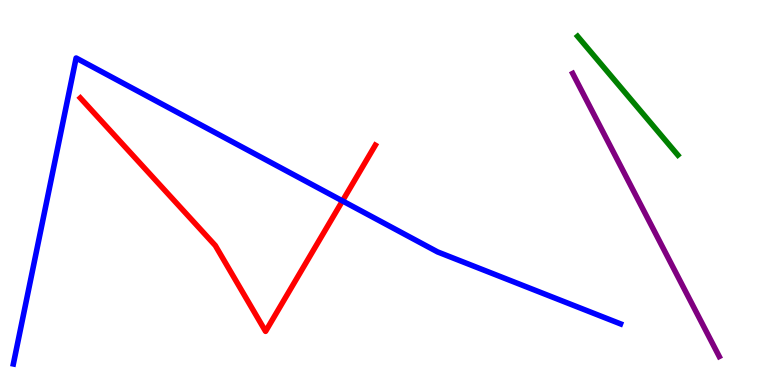[{'lines': ['blue', 'red'], 'intersections': [{'x': 4.42, 'y': 4.78}]}, {'lines': ['green', 'red'], 'intersections': []}, {'lines': ['purple', 'red'], 'intersections': []}, {'lines': ['blue', 'green'], 'intersections': []}, {'lines': ['blue', 'purple'], 'intersections': []}, {'lines': ['green', 'purple'], 'intersections': []}]